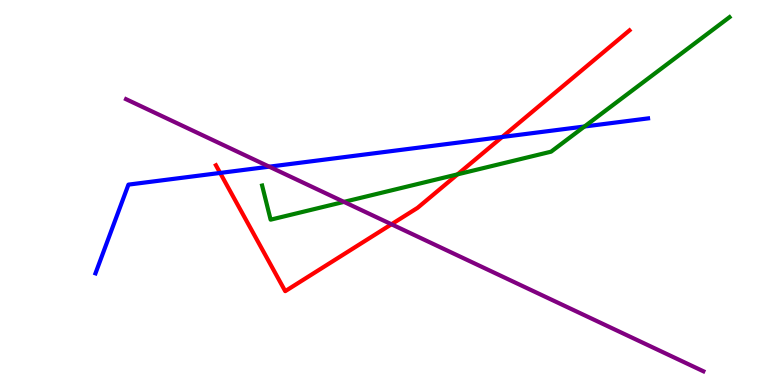[{'lines': ['blue', 'red'], 'intersections': [{'x': 2.84, 'y': 5.51}, {'x': 6.48, 'y': 6.44}]}, {'lines': ['green', 'red'], 'intersections': [{'x': 5.9, 'y': 5.47}]}, {'lines': ['purple', 'red'], 'intersections': [{'x': 5.05, 'y': 4.17}]}, {'lines': ['blue', 'green'], 'intersections': [{'x': 7.54, 'y': 6.71}]}, {'lines': ['blue', 'purple'], 'intersections': [{'x': 3.47, 'y': 5.67}]}, {'lines': ['green', 'purple'], 'intersections': [{'x': 4.44, 'y': 4.76}]}]